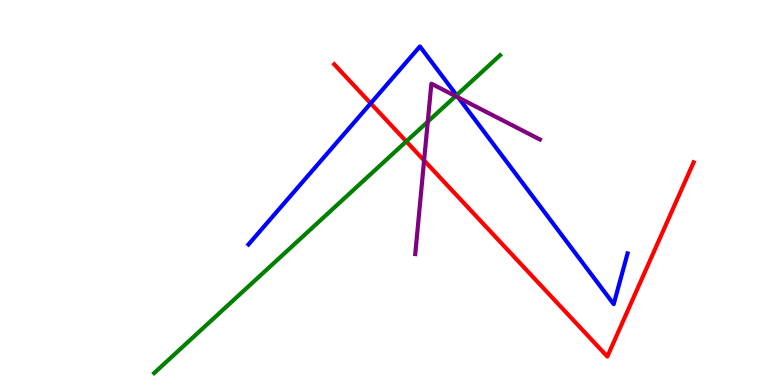[{'lines': ['blue', 'red'], 'intersections': [{'x': 4.78, 'y': 7.32}]}, {'lines': ['green', 'red'], 'intersections': [{'x': 5.24, 'y': 6.33}]}, {'lines': ['purple', 'red'], 'intersections': [{'x': 5.47, 'y': 5.83}]}, {'lines': ['blue', 'green'], 'intersections': [{'x': 5.89, 'y': 7.53}]}, {'lines': ['blue', 'purple'], 'intersections': [{'x': 5.91, 'y': 7.47}]}, {'lines': ['green', 'purple'], 'intersections': [{'x': 5.52, 'y': 6.84}, {'x': 5.88, 'y': 7.5}]}]